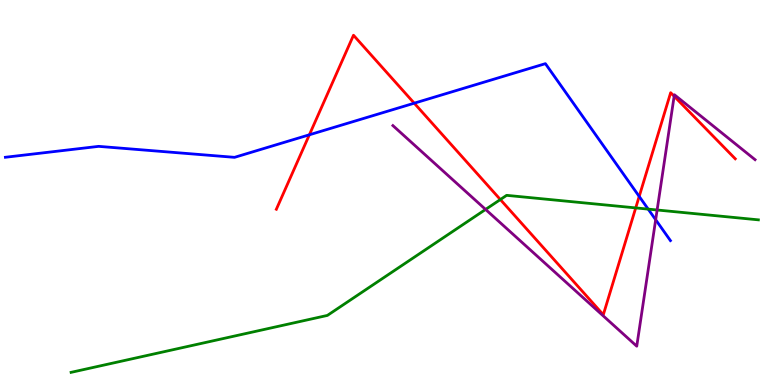[{'lines': ['blue', 'red'], 'intersections': [{'x': 3.99, 'y': 6.5}, {'x': 5.34, 'y': 7.32}, {'x': 8.25, 'y': 4.9}]}, {'lines': ['green', 'red'], 'intersections': [{'x': 6.46, 'y': 4.82}, {'x': 8.2, 'y': 4.6}]}, {'lines': ['purple', 'red'], 'intersections': [{'x': 8.7, 'y': 7.5}]}, {'lines': ['blue', 'green'], 'intersections': [{'x': 8.36, 'y': 4.57}]}, {'lines': ['blue', 'purple'], 'intersections': [{'x': 8.46, 'y': 4.29}]}, {'lines': ['green', 'purple'], 'intersections': [{'x': 6.27, 'y': 4.56}, {'x': 8.48, 'y': 4.55}]}]